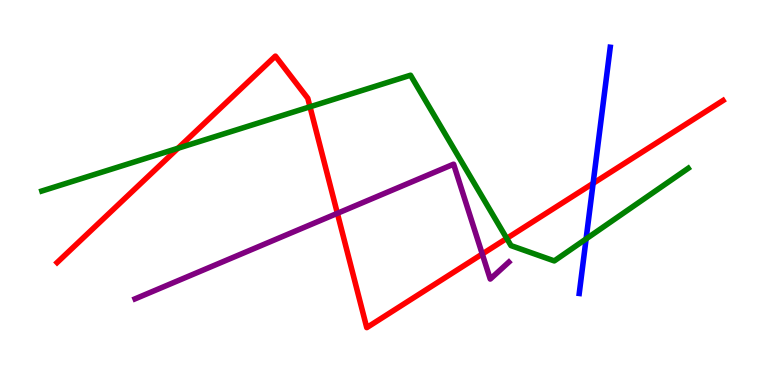[{'lines': ['blue', 'red'], 'intersections': [{'x': 7.65, 'y': 5.24}]}, {'lines': ['green', 'red'], 'intersections': [{'x': 2.3, 'y': 6.15}, {'x': 4.0, 'y': 7.23}, {'x': 6.54, 'y': 3.81}]}, {'lines': ['purple', 'red'], 'intersections': [{'x': 4.35, 'y': 4.46}, {'x': 6.22, 'y': 3.4}]}, {'lines': ['blue', 'green'], 'intersections': [{'x': 7.56, 'y': 3.79}]}, {'lines': ['blue', 'purple'], 'intersections': []}, {'lines': ['green', 'purple'], 'intersections': []}]